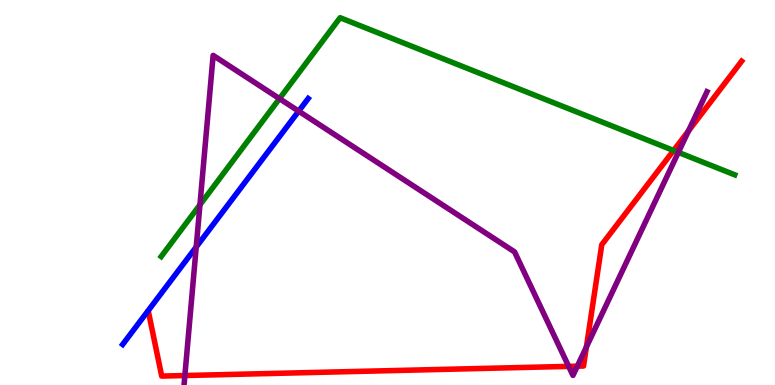[{'lines': ['blue', 'red'], 'intersections': []}, {'lines': ['green', 'red'], 'intersections': [{'x': 8.69, 'y': 6.09}]}, {'lines': ['purple', 'red'], 'intersections': [{'x': 2.39, 'y': 0.246}, {'x': 7.34, 'y': 0.484}, {'x': 7.45, 'y': 0.489}, {'x': 7.57, 'y': 0.987}, {'x': 8.88, 'y': 6.6}]}, {'lines': ['blue', 'green'], 'intersections': []}, {'lines': ['blue', 'purple'], 'intersections': [{'x': 2.53, 'y': 3.59}, {'x': 3.85, 'y': 7.11}]}, {'lines': ['green', 'purple'], 'intersections': [{'x': 2.58, 'y': 4.68}, {'x': 3.61, 'y': 7.44}, {'x': 8.75, 'y': 6.04}]}]